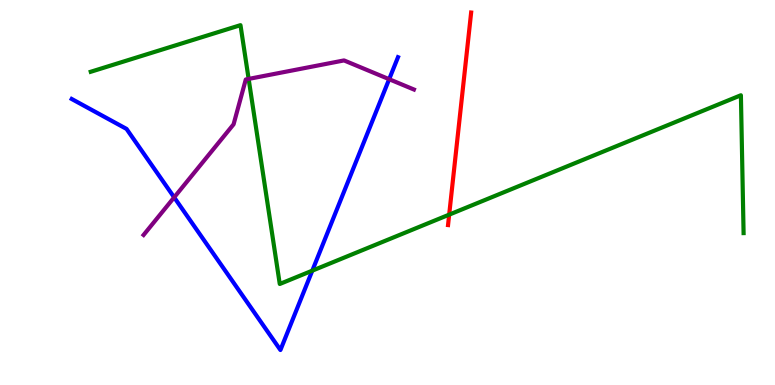[{'lines': ['blue', 'red'], 'intersections': []}, {'lines': ['green', 'red'], 'intersections': [{'x': 5.8, 'y': 4.42}]}, {'lines': ['purple', 'red'], 'intersections': []}, {'lines': ['blue', 'green'], 'intersections': [{'x': 4.03, 'y': 2.97}]}, {'lines': ['blue', 'purple'], 'intersections': [{'x': 2.25, 'y': 4.87}, {'x': 5.02, 'y': 7.94}]}, {'lines': ['green', 'purple'], 'intersections': [{'x': 3.21, 'y': 7.95}]}]